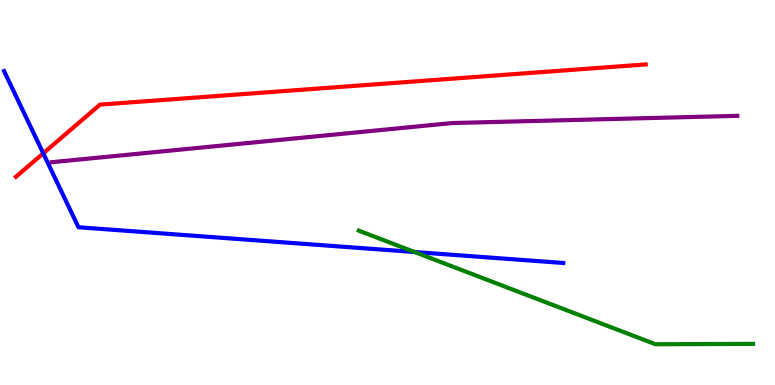[{'lines': ['blue', 'red'], 'intersections': [{'x': 0.558, 'y': 6.02}]}, {'lines': ['green', 'red'], 'intersections': []}, {'lines': ['purple', 'red'], 'intersections': []}, {'lines': ['blue', 'green'], 'intersections': [{'x': 5.35, 'y': 3.45}]}, {'lines': ['blue', 'purple'], 'intersections': []}, {'lines': ['green', 'purple'], 'intersections': []}]